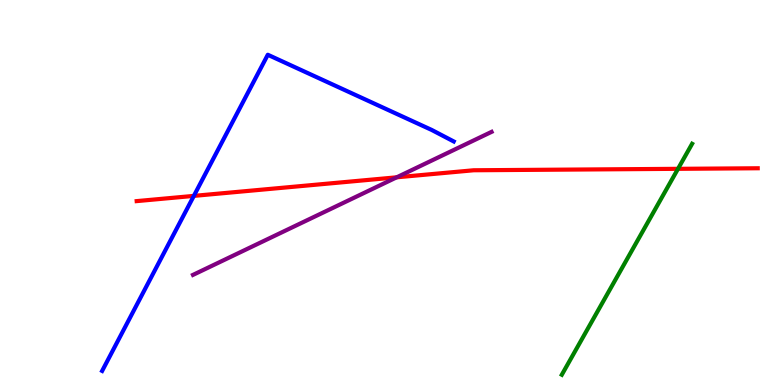[{'lines': ['blue', 'red'], 'intersections': [{'x': 2.5, 'y': 4.91}]}, {'lines': ['green', 'red'], 'intersections': [{'x': 8.75, 'y': 5.61}]}, {'lines': ['purple', 'red'], 'intersections': [{'x': 5.12, 'y': 5.39}]}, {'lines': ['blue', 'green'], 'intersections': []}, {'lines': ['blue', 'purple'], 'intersections': []}, {'lines': ['green', 'purple'], 'intersections': []}]